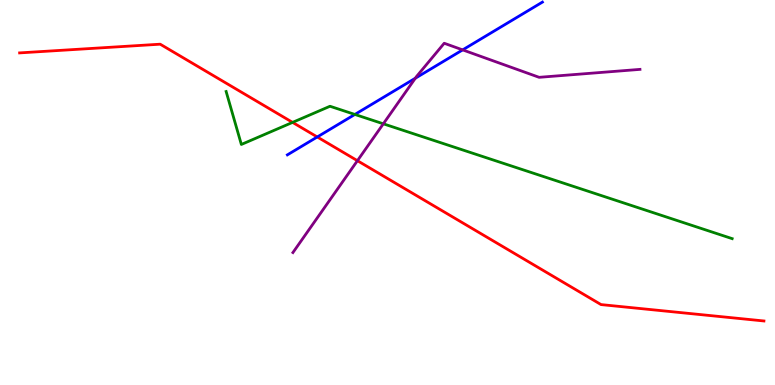[{'lines': ['blue', 'red'], 'intersections': [{'x': 4.09, 'y': 6.44}]}, {'lines': ['green', 'red'], 'intersections': [{'x': 3.78, 'y': 6.82}]}, {'lines': ['purple', 'red'], 'intersections': [{'x': 4.61, 'y': 5.83}]}, {'lines': ['blue', 'green'], 'intersections': [{'x': 4.58, 'y': 7.03}]}, {'lines': ['blue', 'purple'], 'intersections': [{'x': 5.36, 'y': 7.97}, {'x': 5.97, 'y': 8.7}]}, {'lines': ['green', 'purple'], 'intersections': [{'x': 4.95, 'y': 6.78}]}]